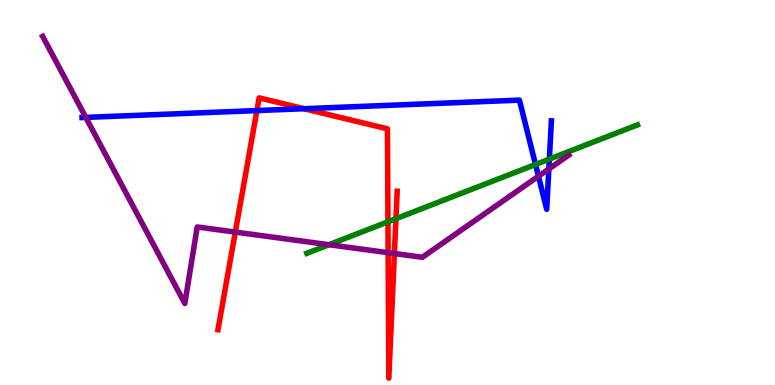[{'lines': ['blue', 'red'], 'intersections': [{'x': 3.31, 'y': 7.13}, {'x': 3.92, 'y': 7.18}]}, {'lines': ['green', 'red'], 'intersections': [{'x': 5.01, 'y': 4.24}, {'x': 5.11, 'y': 4.32}]}, {'lines': ['purple', 'red'], 'intersections': [{'x': 3.04, 'y': 3.97}, {'x': 5.01, 'y': 3.44}, {'x': 5.09, 'y': 3.41}]}, {'lines': ['blue', 'green'], 'intersections': [{'x': 6.91, 'y': 5.73}, {'x': 7.09, 'y': 5.87}]}, {'lines': ['blue', 'purple'], 'intersections': [{'x': 1.11, 'y': 6.95}, {'x': 6.95, 'y': 5.42}, {'x': 7.08, 'y': 5.61}]}, {'lines': ['green', 'purple'], 'intersections': [{'x': 4.24, 'y': 3.64}]}]